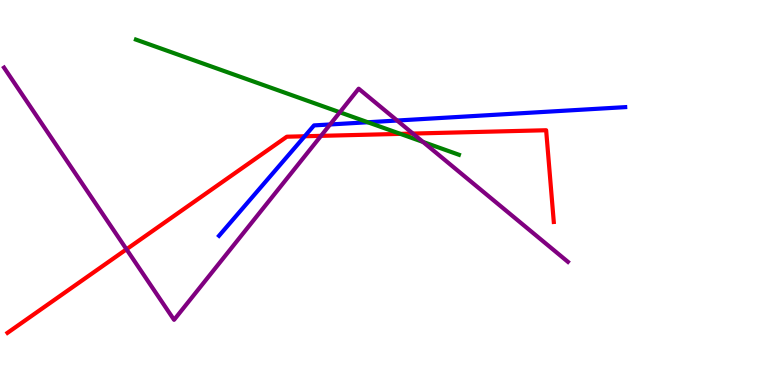[{'lines': ['blue', 'red'], 'intersections': [{'x': 3.93, 'y': 6.46}]}, {'lines': ['green', 'red'], 'intersections': [{'x': 5.17, 'y': 6.52}]}, {'lines': ['purple', 'red'], 'intersections': [{'x': 1.63, 'y': 3.53}, {'x': 4.14, 'y': 6.47}, {'x': 5.33, 'y': 6.53}]}, {'lines': ['blue', 'green'], 'intersections': [{'x': 4.75, 'y': 6.82}]}, {'lines': ['blue', 'purple'], 'intersections': [{'x': 4.26, 'y': 6.77}, {'x': 5.12, 'y': 6.87}]}, {'lines': ['green', 'purple'], 'intersections': [{'x': 4.38, 'y': 7.08}, {'x': 5.46, 'y': 6.31}]}]